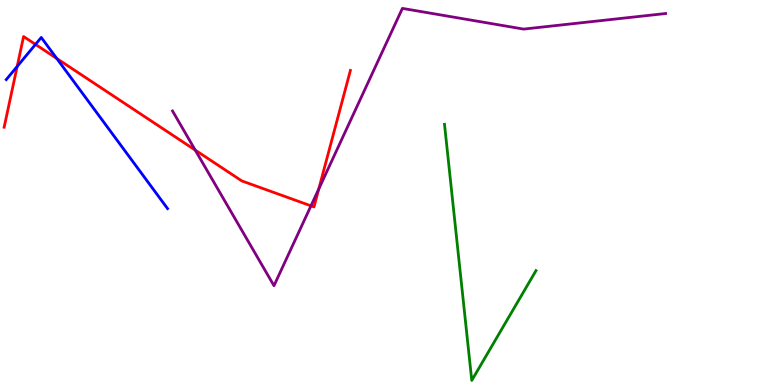[{'lines': ['blue', 'red'], 'intersections': [{'x': 0.222, 'y': 8.27}, {'x': 0.458, 'y': 8.85}, {'x': 0.733, 'y': 8.48}]}, {'lines': ['green', 'red'], 'intersections': []}, {'lines': ['purple', 'red'], 'intersections': [{'x': 2.52, 'y': 6.1}, {'x': 4.01, 'y': 4.65}, {'x': 4.11, 'y': 5.09}]}, {'lines': ['blue', 'green'], 'intersections': []}, {'lines': ['blue', 'purple'], 'intersections': []}, {'lines': ['green', 'purple'], 'intersections': []}]